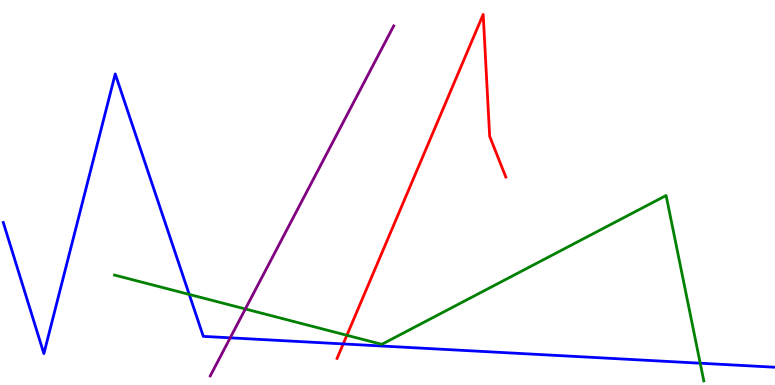[{'lines': ['blue', 'red'], 'intersections': [{'x': 4.43, 'y': 1.07}]}, {'lines': ['green', 'red'], 'intersections': [{'x': 4.48, 'y': 1.29}]}, {'lines': ['purple', 'red'], 'intersections': []}, {'lines': ['blue', 'green'], 'intersections': [{'x': 2.44, 'y': 2.35}, {'x': 9.04, 'y': 0.566}]}, {'lines': ['blue', 'purple'], 'intersections': [{'x': 2.97, 'y': 1.23}]}, {'lines': ['green', 'purple'], 'intersections': [{'x': 3.17, 'y': 1.97}]}]